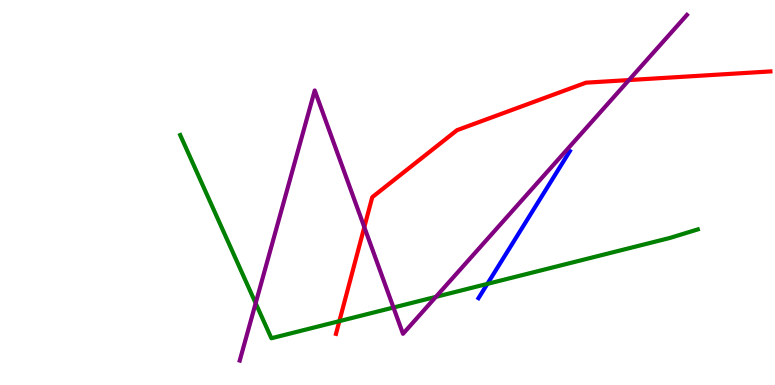[{'lines': ['blue', 'red'], 'intersections': []}, {'lines': ['green', 'red'], 'intersections': [{'x': 4.38, 'y': 1.66}]}, {'lines': ['purple', 'red'], 'intersections': [{'x': 4.7, 'y': 4.1}, {'x': 8.12, 'y': 7.92}]}, {'lines': ['blue', 'green'], 'intersections': [{'x': 6.29, 'y': 2.63}]}, {'lines': ['blue', 'purple'], 'intersections': []}, {'lines': ['green', 'purple'], 'intersections': [{'x': 3.3, 'y': 2.12}, {'x': 5.08, 'y': 2.01}, {'x': 5.62, 'y': 2.29}]}]